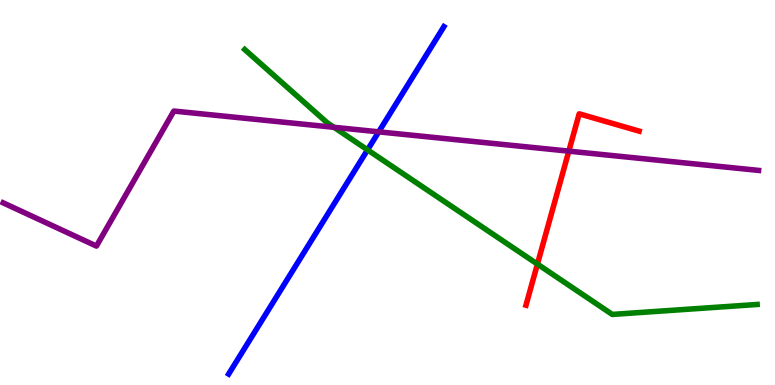[{'lines': ['blue', 'red'], 'intersections': []}, {'lines': ['green', 'red'], 'intersections': [{'x': 6.93, 'y': 3.14}]}, {'lines': ['purple', 'red'], 'intersections': [{'x': 7.34, 'y': 6.07}]}, {'lines': ['blue', 'green'], 'intersections': [{'x': 4.74, 'y': 6.11}]}, {'lines': ['blue', 'purple'], 'intersections': [{'x': 4.89, 'y': 6.58}]}, {'lines': ['green', 'purple'], 'intersections': [{'x': 4.31, 'y': 6.69}]}]